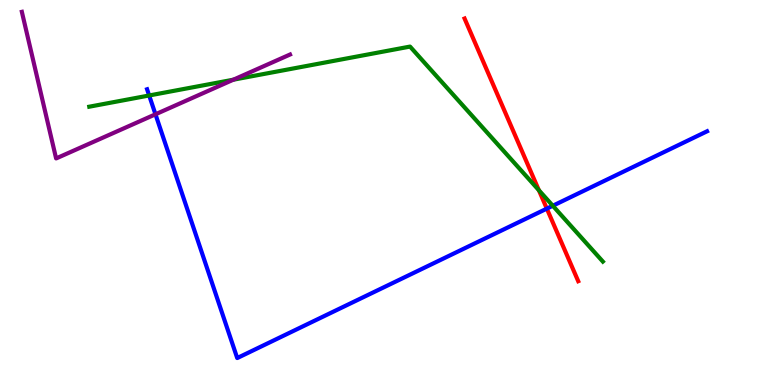[{'lines': ['blue', 'red'], 'intersections': [{'x': 7.06, 'y': 4.58}]}, {'lines': ['green', 'red'], 'intersections': [{'x': 6.95, 'y': 5.06}]}, {'lines': ['purple', 'red'], 'intersections': []}, {'lines': ['blue', 'green'], 'intersections': [{'x': 1.92, 'y': 7.52}, {'x': 7.13, 'y': 4.66}]}, {'lines': ['blue', 'purple'], 'intersections': [{'x': 2.01, 'y': 7.03}]}, {'lines': ['green', 'purple'], 'intersections': [{'x': 3.01, 'y': 7.93}]}]